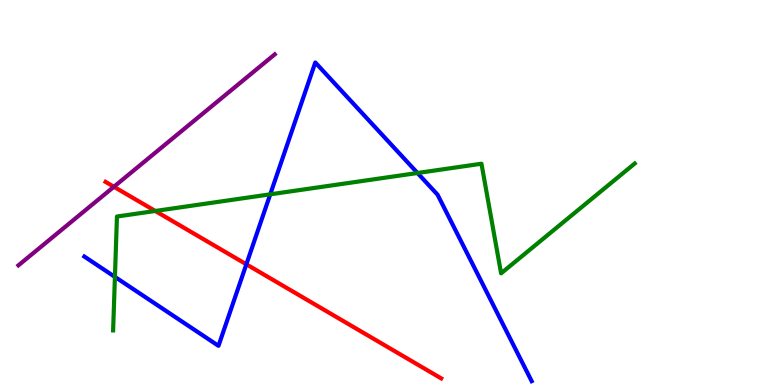[{'lines': ['blue', 'red'], 'intersections': [{'x': 3.18, 'y': 3.14}]}, {'lines': ['green', 'red'], 'intersections': [{'x': 2.0, 'y': 4.52}]}, {'lines': ['purple', 'red'], 'intersections': [{'x': 1.47, 'y': 5.15}]}, {'lines': ['blue', 'green'], 'intersections': [{'x': 1.48, 'y': 2.81}, {'x': 3.49, 'y': 4.95}, {'x': 5.39, 'y': 5.51}]}, {'lines': ['blue', 'purple'], 'intersections': []}, {'lines': ['green', 'purple'], 'intersections': []}]